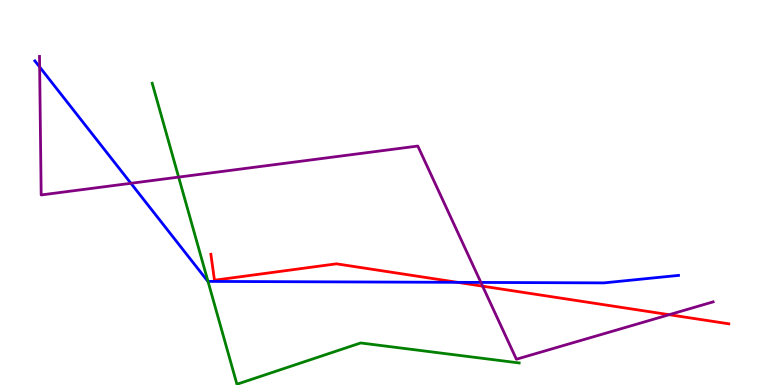[{'lines': ['blue', 'red'], 'intersections': [{'x': 5.9, 'y': 2.67}]}, {'lines': ['green', 'red'], 'intersections': []}, {'lines': ['purple', 'red'], 'intersections': [{'x': 6.23, 'y': 2.57}, {'x': 8.63, 'y': 1.83}]}, {'lines': ['blue', 'green'], 'intersections': [{'x': 2.68, 'y': 2.69}]}, {'lines': ['blue', 'purple'], 'intersections': [{'x': 0.511, 'y': 8.26}, {'x': 1.69, 'y': 5.24}, {'x': 6.21, 'y': 2.66}]}, {'lines': ['green', 'purple'], 'intersections': [{'x': 2.3, 'y': 5.4}]}]